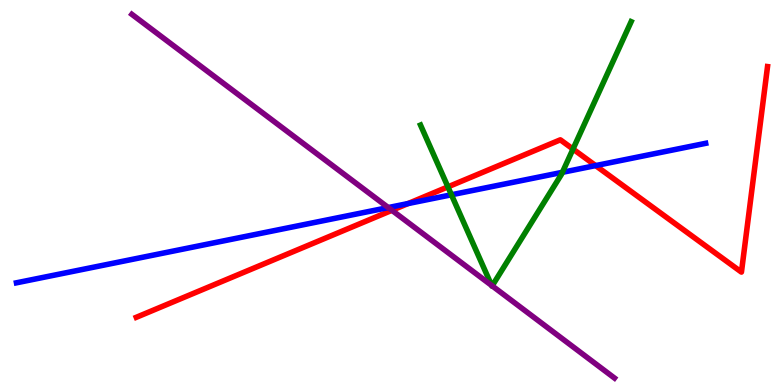[{'lines': ['blue', 'red'], 'intersections': [{'x': 5.27, 'y': 4.71}, {'x': 7.69, 'y': 5.7}]}, {'lines': ['green', 'red'], 'intersections': [{'x': 5.78, 'y': 5.15}, {'x': 7.39, 'y': 6.13}]}, {'lines': ['purple', 'red'], 'intersections': [{'x': 5.06, 'y': 4.54}]}, {'lines': ['blue', 'green'], 'intersections': [{'x': 5.82, 'y': 4.94}, {'x': 7.26, 'y': 5.52}]}, {'lines': ['blue', 'purple'], 'intersections': [{'x': 5.01, 'y': 4.61}]}, {'lines': ['green', 'purple'], 'intersections': [{'x': 6.34, 'y': 2.59}, {'x': 6.35, 'y': 2.57}]}]